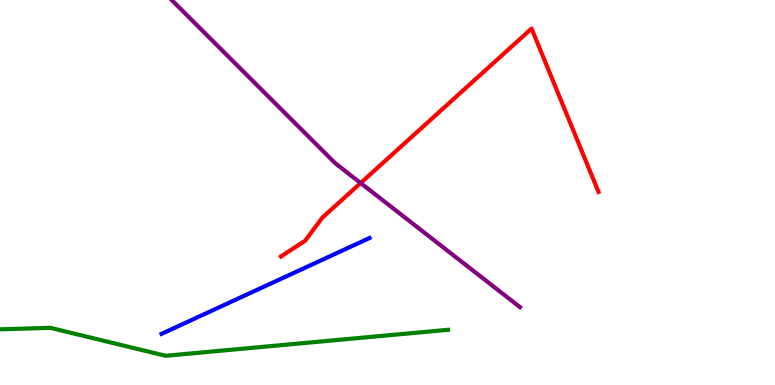[{'lines': ['blue', 'red'], 'intersections': []}, {'lines': ['green', 'red'], 'intersections': []}, {'lines': ['purple', 'red'], 'intersections': [{'x': 4.65, 'y': 5.25}]}, {'lines': ['blue', 'green'], 'intersections': []}, {'lines': ['blue', 'purple'], 'intersections': []}, {'lines': ['green', 'purple'], 'intersections': []}]